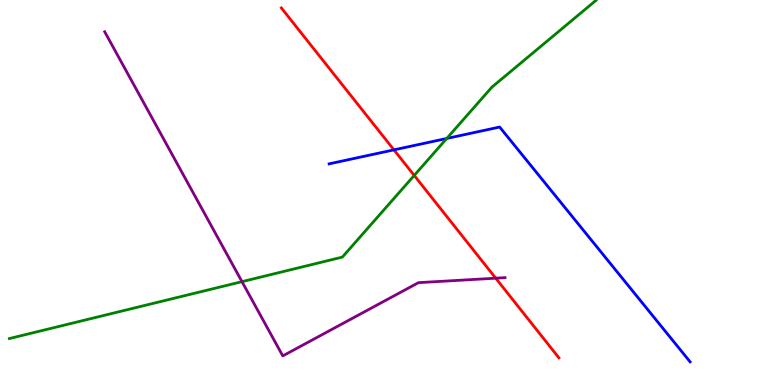[{'lines': ['blue', 'red'], 'intersections': [{'x': 5.08, 'y': 6.11}]}, {'lines': ['green', 'red'], 'intersections': [{'x': 5.34, 'y': 5.44}]}, {'lines': ['purple', 'red'], 'intersections': [{'x': 6.4, 'y': 2.77}]}, {'lines': ['blue', 'green'], 'intersections': [{'x': 5.76, 'y': 6.4}]}, {'lines': ['blue', 'purple'], 'intersections': []}, {'lines': ['green', 'purple'], 'intersections': [{'x': 3.12, 'y': 2.68}]}]